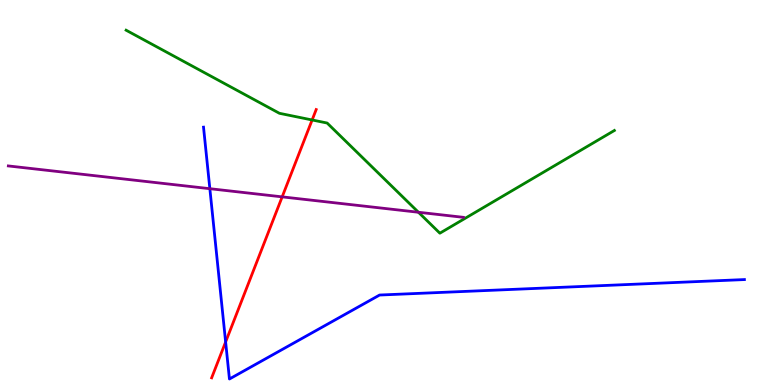[{'lines': ['blue', 'red'], 'intersections': [{'x': 2.91, 'y': 1.12}]}, {'lines': ['green', 'red'], 'intersections': [{'x': 4.03, 'y': 6.88}]}, {'lines': ['purple', 'red'], 'intersections': [{'x': 3.64, 'y': 4.89}]}, {'lines': ['blue', 'green'], 'intersections': []}, {'lines': ['blue', 'purple'], 'intersections': [{'x': 2.71, 'y': 5.1}]}, {'lines': ['green', 'purple'], 'intersections': [{'x': 5.4, 'y': 4.49}]}]